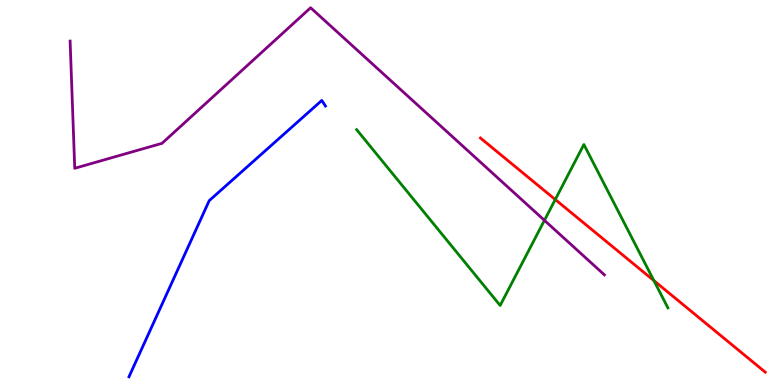[{'lines': ['blue', 'red'], 'intersections': []}, {'lines': ['green', 'red'], 'intersections': [{'x': 7.16, 'y': 4.82}, {'x': 8.44, 'y': 2.71}]}, {'lines': ['purple', 'red'], 'intersections': []}, {'lines': ['blue', 'green'], 'intersections': []}, {'lines': ['blue', 'purple'], 'intersections': []}, {'lines': ['green', 'purple'], 'intersections': [{'x': 7.02, 'y': 4.28}]}]